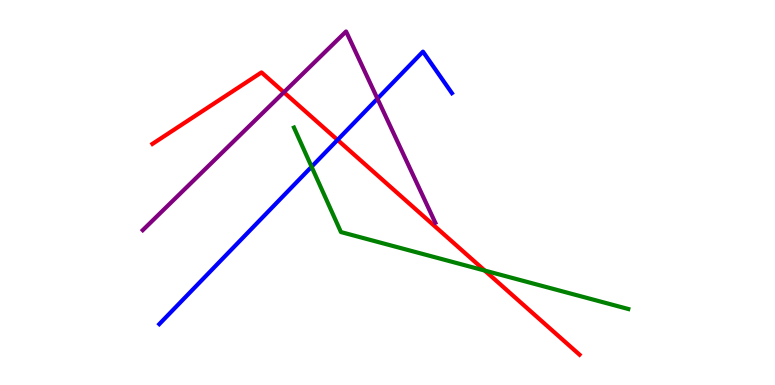[{'lines': ['blue', 'red'], 'intersections': [{'x': 4.36, 'y': 6.37}]}, {'lines': ['green', 'red'], 'intersections': [{'x': 6.26, 'y': 2.97}]}, {'lines': ['purple', 'red'], 'intersections': [{'x': 3.66, 'y': 7.6}]}, {'lines': ['blue', 'green'], 'intersections': [{'x': 4.02, 'y': 5.67}]}, {'lines': ['blue', 'purple'], 'intersections': [{'x': 4.87, 'y': 7.44}]}, {'lines': ['green', 'purple'], 'intersections': []}]